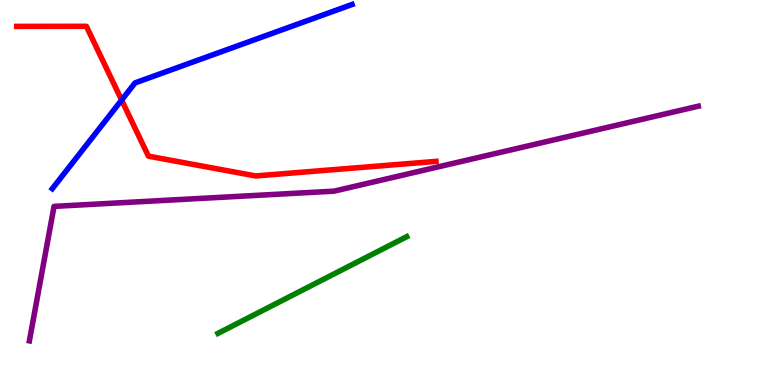[{'lines': ['blue', 'red'], 'intersections': [{'x': 1.57, 'y': 7.4}]}, {'lines': ['green', 'red'], 'intersections': []}, {'lines': ['purple', 'red'], 'intersections': []}, {'lines': ['blue', 'green'], 'intersections': []}, {'lines': ['blue', 'purple'], 'intersections': []}, {'lines': ['green', 'purple'], 'intersections': []}]